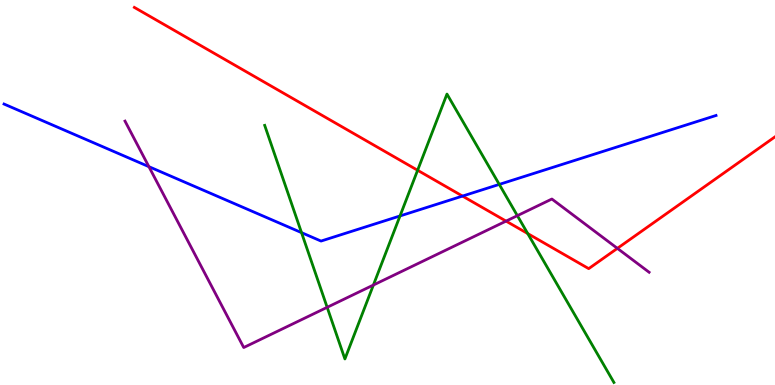[{'lines': ['blue', 'red'], 'intersections': [{'x': 5.97, 'y': 4.91}]}, {'lines': ['green', 'red'], 'intersections': [{'x': 5.39, 'y': 5.58}, {'x': 6.81, 'y': 3.93}]}, {'lines': ['purple', 'red'], 'intersections': [{'x': 6.53, 'y': 4.26}, {'x': 7.97, 'y': 3.55}]}, {'lines': ['blue', 'green'], 'intersections': [{'x': 3.89, 'y': 3.96}, {'x': 5.16, 'y': 4.39}, {'x': 6.44, 'y': 5.21}]}, {'lines': ['blue', 'purple'], 'intersections': [{'x': 1.92, 'y': 5.67}]}, {'lines': ['green', 'purple'], 'intersections': [{'x': 4.22, 'y': 2.02}, {'x': 4.82, 'y': 2.6}, {'x': 6.68, 'y': 4.4}]}]